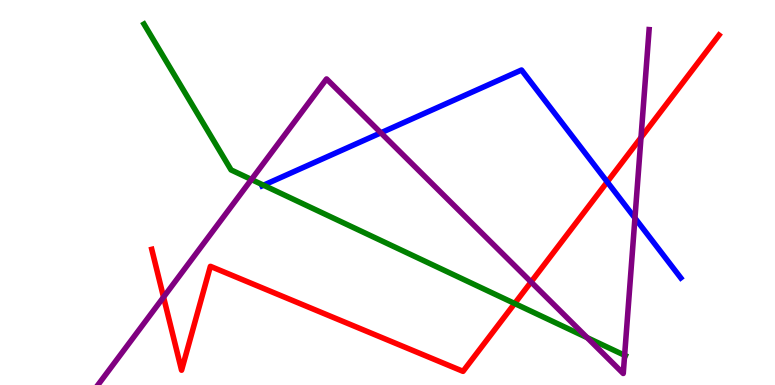[{'lines': ['blue', 'red'], 'intersections': [{'x': 7.84, 'y': 5.28}]}, {'lines': ['green', 'red'], 'intersections': [{'x': 6.64, 'y': 2.12}]}, {'lines': ['purple', 'red'], 'intersections': [{'x': 2.11, 'y': 2.28}, {'x': 6.85, 'y': 2.68}, {'x': 8.27, 'y': 6.43}]}, {'lines': ['blue', 'green'], 'intersections': [{'x': 3.4, 'y': 5.19}]}, {'lines': ['blue', 'purple'], 'intersections': [{'x': 4.91, 'y': 6.55}, {'x': 8.19, 'y': 4.34}]}, {'lines': ['green', 'purple'], 'intersections': [{'x': 3.24, 'y': 5.34}, {'x': 7.58, 'y': 1.23}, {'x': 8.06, 'y': 0.771}]}]